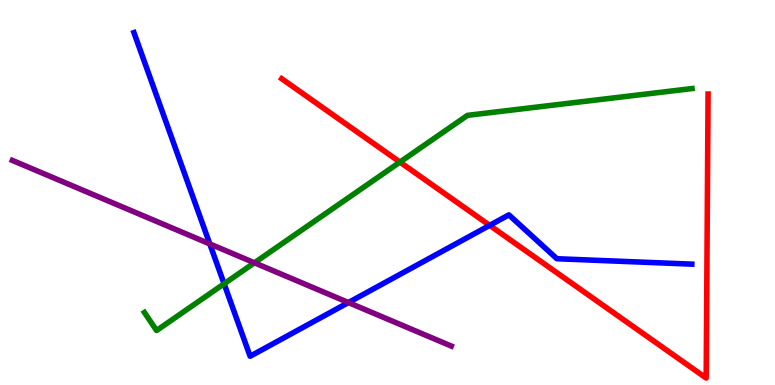[{'lines': ['blue', 'red'], 'intersections': [{'x': 6.32, 'y': 4.15}]}, {'lines': ['green', 'red'], 'intersections': [{'x': 5.16, 'y': 5.79}]}, {'lines': ['purple', 'red'], 'intersections': []}, {'lines': ['blue', 'green'], 'intersections': [{'x': 2.89, 'y': 2.63}]}, {'lines': ['blue', 'purple'], 'intersections': [{'x': 2.71, 'y': 3.66}, {'x': 4.5, 'y': 2.14}]}, {'lines': ['green', 'purple'], 'intersections': [{'x': 3.28, 'y': 3.17}]}]